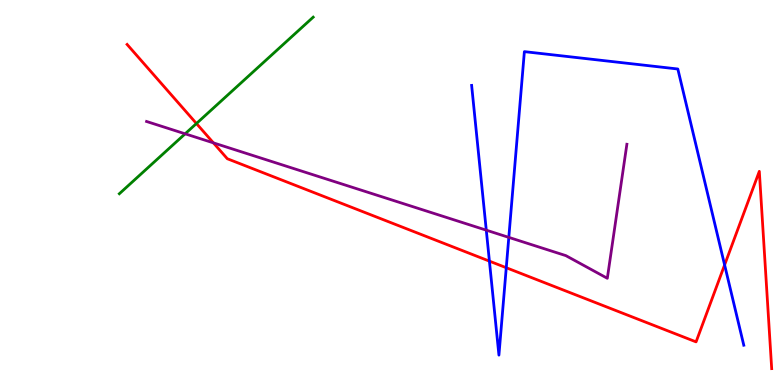[{'lines': ['blue', 'red'], 'intersections': [{'x': 6.32, 'y': 3.22}, {'x': 6.53, 'y': 3.05}, {'x': 9.35, 'y': 3.12}]}, {'lines': ['green', 'red'], 'intersections': [{'x': 2.53, 'y': 6.79}]}, {'lines': ['purple', 'red'], 'intersections': [{'x': 2.75, 'y': 6.29}]}, {'lines': ['blue', 'green'], 'intersections': []}, {'lines': ['blue', 'purple'], 'intersections': [{'x': 6.27, 'y': 4.02}, {'x': 6.57, 'y': 3.83}]}, {'lines': ['green', 'purple'], 'intersections': [{'x': 2.39, 'y': 6.52}]}]